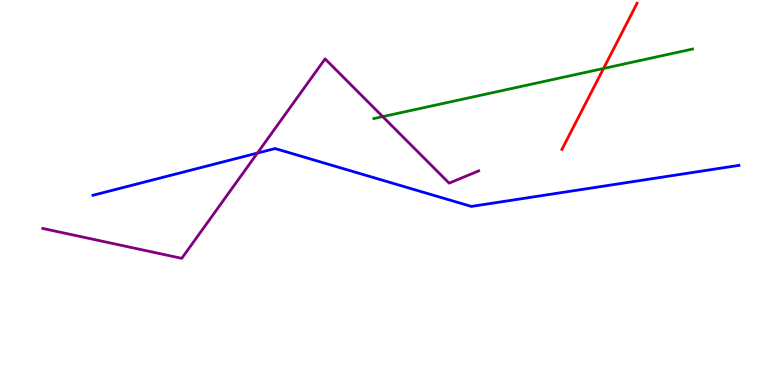[{'lines': ['blue', 'red'], 'intersections': []}, {'lines': ['green', 'red'], 'intersections': [{'x': 7.79, 'y': 8.22}]}, {'lines': ['purple', 'red'], 'intersections': []}, {'lines': ['blue', 'green'], 'intersections': []}, {'lines': ['blue', 'purple'], 'intersections': [{'x': 3.32, 'y': 6.02}]}, {'lines': ['green', 'purple'], 'intersections': [{'x': 4.94, 'y': 6.97}]}]